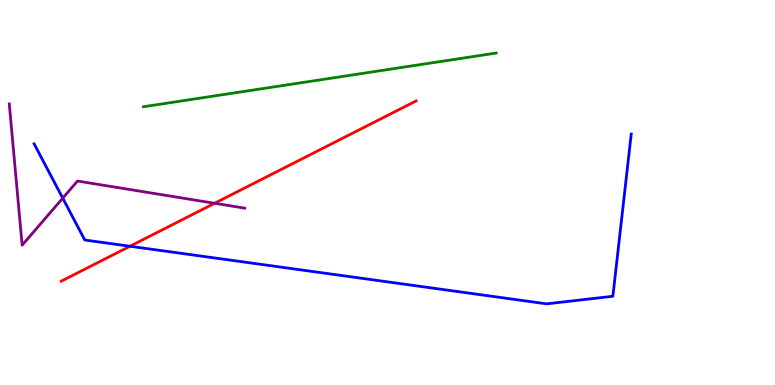[{'lines': ['blue', 'red'], 'intersections': [{'x': 1.68, 'y': 3.6}]}, {'lines': ['green', 'red'], 'intersections': []}, {'lines': ['purple', 'red'], 'intersections': [{'x': 2.77, 'y': 4.72}]}, {'lines': ['blue', 'green'], 'intersections': []}, {'lines': ['blue', 'purple'], 'intersections': [{'x': 0.809, 'y': 4.85}]}, {'lines': ['green', 'purple'], 'intersections': []}]